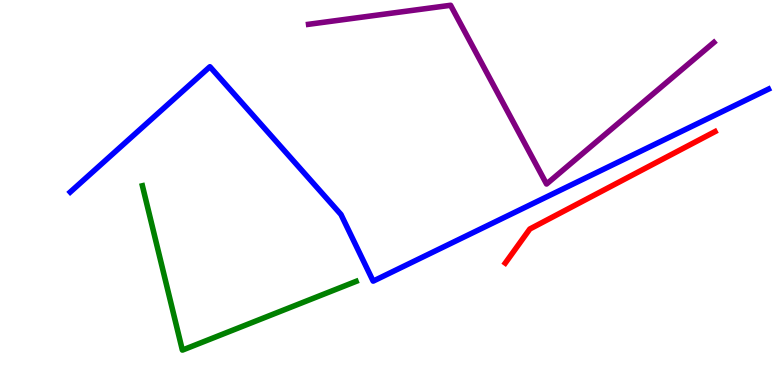[{'lines': ['blue', 'red'], 'intersections': []}, {'lines': ['green', 'red'], 'intersections': []}, {'lines': ['purple', 'red'], 'intersections': []}, {'lines': ['blue', 'green'], 'intersections': []}, {'lines': ['blue', 'purple'], 'intersections': []}, {'lines': ['green', 'purple'], 'intersections': []}]